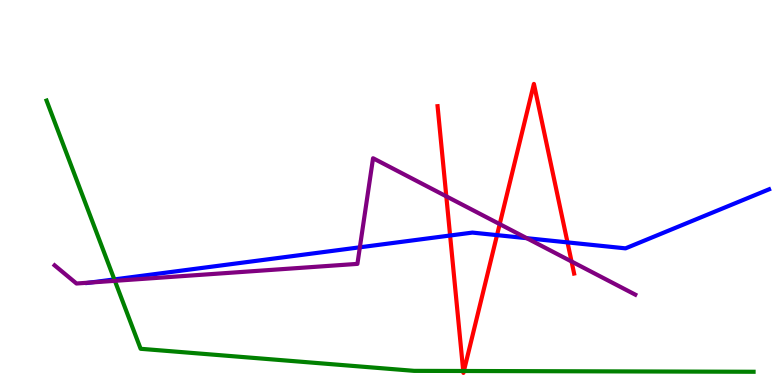[{'lines': ['blue', 'red'], 'intersections': [{'x': 5.81, 'y': 3.88}, {'x': 6.41, 'y': 3.89}, {'x': 7.32, 'y': 3.7}]}, {'lines': ['green', 'red'], 'intersections': [{'x': 5.98, 'y': 0.364}, {'x': 5.99, 'y': 0.364}]}, {'lines': ['purple', 'red'], 'intersections': [{'x': 5.76, 'y': 4.9}, {'x': 6.45, 'y': 4.18}, {'x': 7.37, 'y': 3.21}]}, {'lines': ['blue', 'green'], 'intersections': [{'x': 1.48, 'y': 2.74}]}, {'lines': ['blue', 'purple'], 'intersections': [{'x': 1.17, 'y': 2.66}, {'x': 4.64, 'y': 3.58}, {'x': 6.8, 'y': 3.81}]}, {'lines': ['green', 'purple'], 'intersections': [{'x': 1.48, 'y': 2.71}]}]